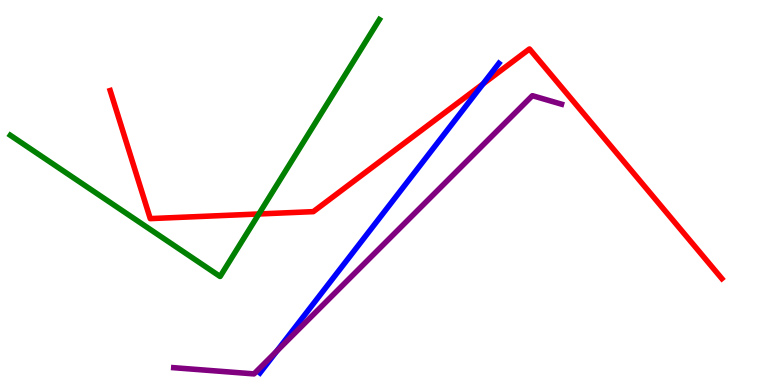[{'lines': ['blue', 'red'], 'intersections': [{'x': 6.23, 'y': 7.82}]}, {'lines': ['green', 'red'], 'intersections': [{'x': 3.34, 'y': 4.44}]}, {'lines': ['purple', 'red'], 'intersections': []}, {'lines': ['blue', 'green'], 'intersections': []}, {'lines': ['blue', 'purple'], 'intersections': [{'x': 3.57, 'y': 0.878}]}, {'lines': ['green', 'purple'], 'intersections': []}]